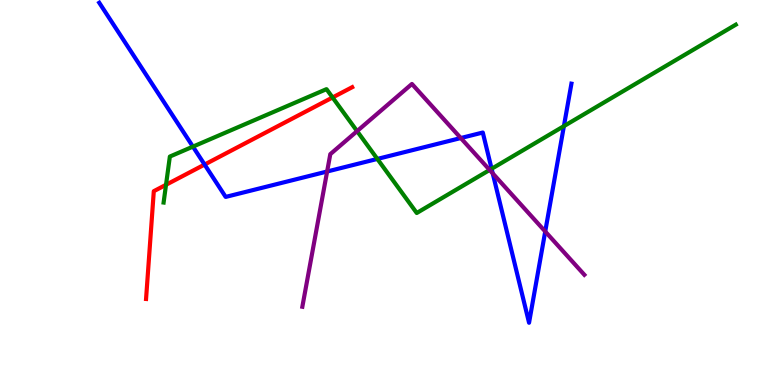[{'lines': ['blue', 'red'], 'intersections': [{'x': 2.64, 'y': 5.73}]}, {'lines': ['green', 'red'], 'intersections': [{'x': 2.14, 'y': 5.2}, {'x': 4.29, 'y': 7.47}]}, {'lines': ['purple', 'red'], 'intersections': []}, {'lines': ['blue', 'green'], 'intersections': [{'x': 2.49, 'y': 6.19}, {'x': 4.87, 'y': 5.87}, {'x': 6.34, 'y': 5.62}, {'x': 7.28, 'y': 6.72}]}, {'lines': ['blue', 'purple'], 'intersections': [{'x': 4.22, 'y': 5.55}, {'x': 5.95, 'y': 6.41}, {'x': 6.36, 'y': 5.5}, {'x': 7.04, 'y': 3.99}]}, {'lines': ['green', 'purple'], 'intersections': [{'x': 4.61, 'y': 6.59}, {'x': 6.32, 'y': 5.59}]}]